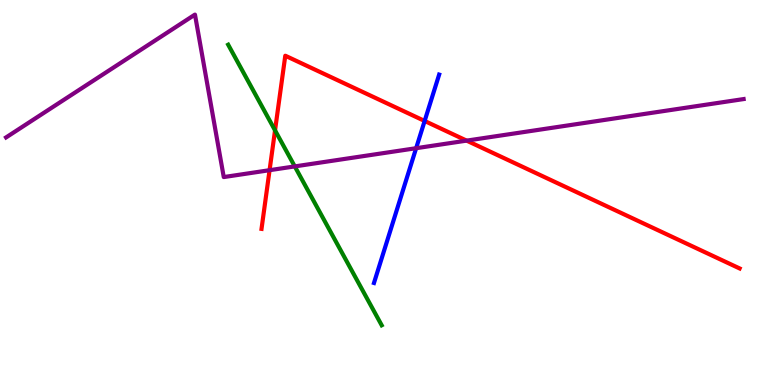[{'lines': ['blue', 'red'], 'intersections': [{'x': 5.48, 'y': 6.86}]}, {'lines': ['green', 'red'], 'intersections': [{'x': 3.55, 'y': 6.61}]}, {'lines': ['purple', 'red'], 'intersections': [{'x': 3.48, 'y': 5.58}, {'x': 6.02, 'y': 6.35}]}, {'lines': ['blue', 'green'], 'intersections': []}, {'lines': ['blue', 'purple'], 'intersections': [{'x': 5.37, 'y': 6.15}]}, {'lines': ['green', 'purple'], 'intersections': [{'x': 3.8, 'y': 5.68}]}]